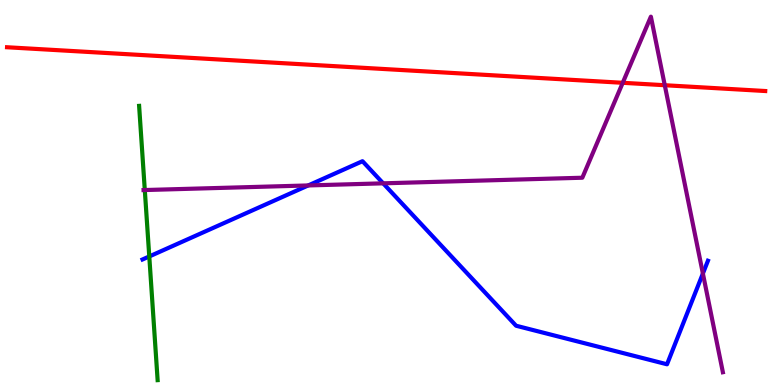[{'lines': ['blue', 'red'], 'intersections': []}, {'lines': ['green', 'red'], 'intersections': []}, {'lines': ['purple', 'red'], 'intersections': [{'x': 8.04, 'y': 7.85}, {'x': 8.58, 'y': 7.79}]}, {'lines': ['blue', 'green'], 'intersections': [{'x': 1.93, 'y': 3.34}]}, {'lines': ['blue', 'purple'], 'intersections': [{'x': 3.98, 'y': 5.18}, {'x': 4.94, 'y': 5.24}, {'x': 9.07, 'y': 2.9}]}, {'lines': ['green', 'purple'], 'intersections': [{'x': 1.87, 'y': 5.06}]}]